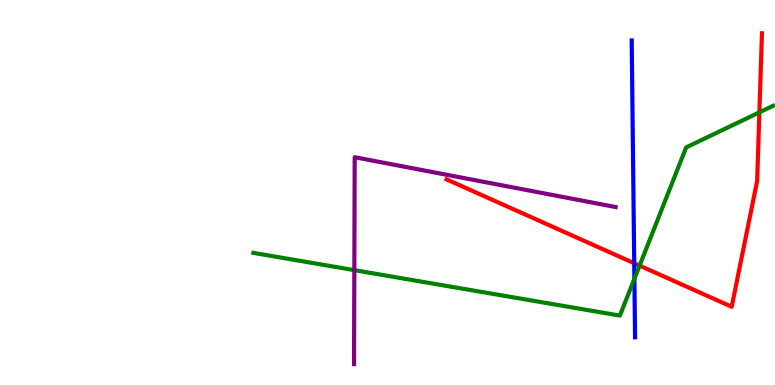[{'lines': ['blue', 'red'], 'intersections': [{'x': 8.18, 'y': 3.16}]}, {'lines': ['green', 'red'], 'intersections': [{'x': 8.25, 'y': 3.1}, {'x': 9.8, 'y': 7.08}]}, {'lines': ['purple', 'red'], 'intersections': []}, {'lines': ['blue', 'green'], 'intersections': [{'x': 8.19, 'y': 2.76}]}, {'lines': ['blue', 'purple'], 'intersections': []}, {'lines': ['green', 'purple'], 'intersections': [{'x': 4.57, 'y': 2.98}]}]